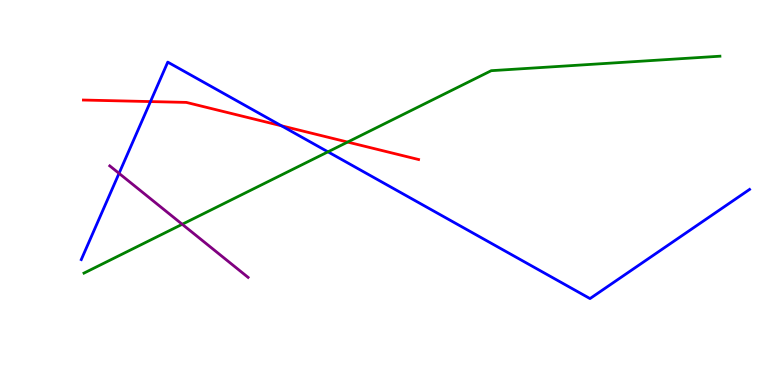[{'lines': ['blue', 'red'], 'intersections': [{'x': 1.94, 'y': 7.36}, {'x': 3.63, 'y': 6.73}]}, {'lines': ['green', 'red'], 'intersections': [{'x': 4.49, 'y': 6.31}]}, {'lines': ['purple', 'red'], 'intersections': []}, {'lines': ['blue', 'green'], 'intersections': [{'x': 4.23, 'y': 6.06}]}, {'lines': ['blue', 'purple'], 'intersections': [{'x': 1.54, 'y': 5.5}]}, {'lines': ['green', 'purple'], 'intersections': [{'x': 2.35, 'y': 4.17}]}]